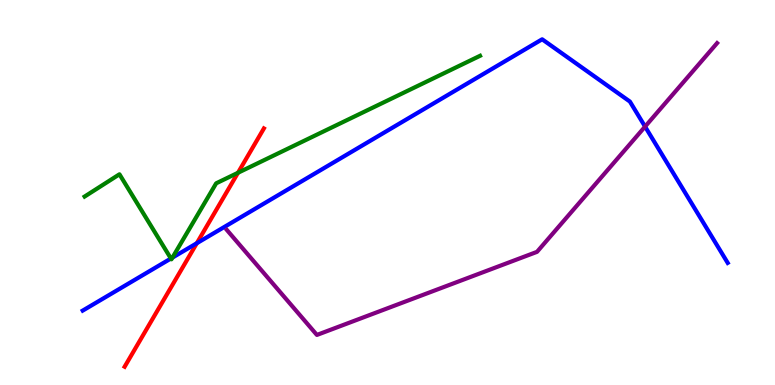[{'lines': ['blue', 'red'], 'intersections': [{'x': 2.54, 'y': 3.68}]}, {'lines': ['green', 'red'], 'intersections': [{'x': 3.07, 'y': 5.51}]}, {'lines': ['purple', 'red'], 'intersections': []}, {'lines': ['blue', 'green'], 'intersections': [{'x': 2.21, 'y': 3.29}, {'x': 2.22, 'y': 3.31}]}, {'lines': ['blue', 'purple'], 'intersections': [{'x': 8.32, 'y': 6.71}]}, {'lines': ['green', 'purple'], 'intersections': []}]